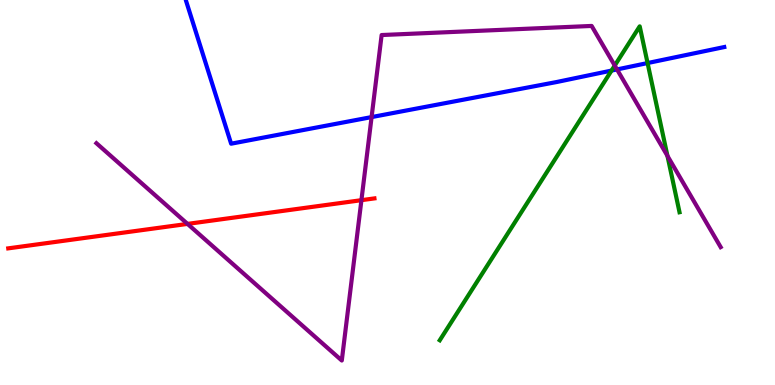[{'lines': ['blue', 'red'], 'intersections': []}, {'lines': ['green', 'red'], 'intersections': []}, {'lines': ['purple', 'red'], 'intersections': [{'x': 2.42, 'y': 4.18}, {'x': 4.66, 'y': 4.8}]}, {'lines': ['blue', 'green'], 'intersections': [{'x': 7.89, 'y': 8.17}, {'x': 8.36, 'y': 8.36}]}, {'lines': ['blue', 'purple'], 'intersections': [{'x': 4.79, 'y': 6.96}, {'x': 7.96, 'y': 8.2}]}, {'lines': ['green', 'purple'], 'intersections': [{'x': 7.93, 'y': 8.3}, {'x': 8.61, 'y': 5.95}]}]